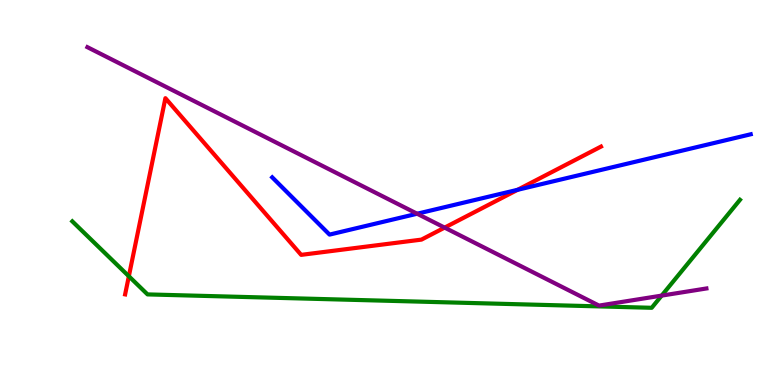[{'lines': ['blue', 'red'], 'intersections': [{'x': 6.68, 'y': 5.07}]}, {'lines': ['green', 'red'], 'intersections': [{'x': 1.66, 'y': 2.82}]}, {'lines': ['purple', 'red'], 'intersections': [{'x': 5.74, 'y': 4.09}]}, {'lines': ['blue', 'green'], 'intersections': []}, {'lines': ['blue', 'purple'], 'intersections': [{'x': 5.38, 'y': 4.45}]}, {'lines': ['green', 'purple'], 'intersections': [{'x': 8.54, 'y': 2.32}]}]